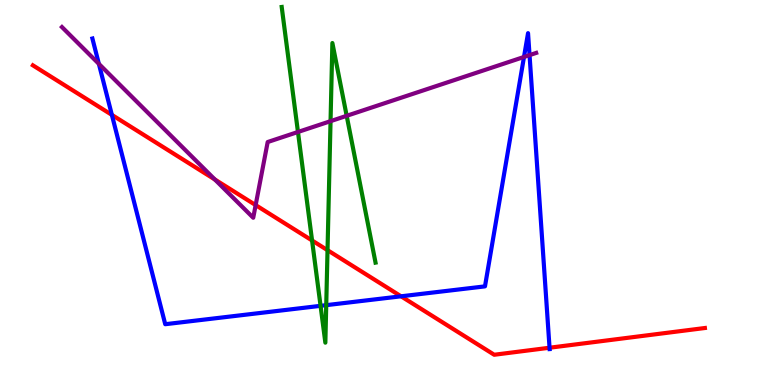[{'lines': ['blue', 'red'], 'intersections': [{'x': 1.44, 'y': 7.02}, {'x': 5.17, 'y': 2.3}, {'x': 7.09, 'y': 0.968}]}, {'lines': ['green', 'red'], 'intersections': [{'x': 4.03, 'y': 3.75}, {'x': 4.23, 'y': 3.5}]}, {'lines': ['purple', 'red'], 'intersections': [{'x': 2.77, 'y': 5.34}, {'x': 3.3, 'y': 4.67}]}, {'lines': ['blue', 'green'], 'intersections': [{'x': 4.14, 'y': 2.06}, {'x': 4.21, 'y': 2.07}]}, {'lines': ['blue', 'purple'], 'intersections': [{'x': 1.28, 'y': 8.34}, {'x': 6.76, 'y': 8.52}, {'x': 6.83, 'y': 8.57}]}, {'lines': ['green', 'purple'], 'intersections': [{'x': 3.84, 'y': 6.57}, {'x': 4.27, 'y': 6.85}, {'x': 4.47, 'y': 6.99}]}]